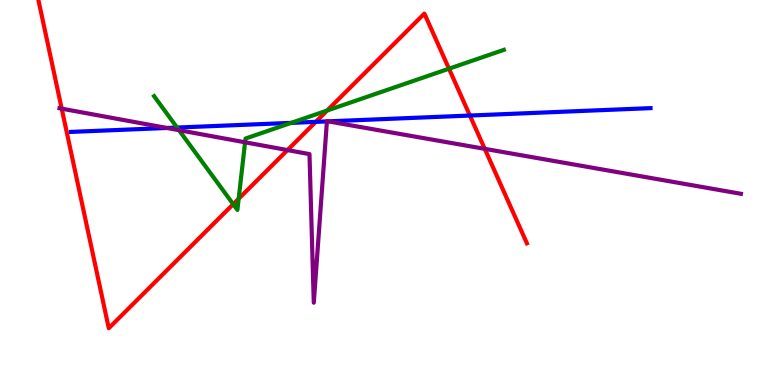[{'lines': ['blue', 'red'], 'intersections': [{'x': 4.07, 'y': 6.83}, {'x': 6.06, 'y': 7.0}]}, {'lines': ['green', 'red'], 'intersections': [{'x': 3.01, 'y': 4.7}, {'x': 3.08, 'y': 4.84}, {'x': 4.22, 'y': 7.13}, {'x': 5.79, 'y': 8.22}]}, {'lines': ['purple', 'red'], 'intersections': [{'x': 0.796, 'y': 7.18}, {'x': 3.71, 'y': 6.1}, {'x': 6.25, 'y': 6.13}]}, {'lines': ['blue', 'green'], 'intersections': [{'x': 2.28, 'y': 6.69}, {'x': 3.76, 'y': 6.81}]}, {'lines': ['blue', 'purple'], 'intersections': [{'x': 2.15, 'y': 6.68}, {'x': 4.22, 'y': 6.85}, {'x': 4.23, 'y': 6.85}]}, {'lines': ['green', 'purple'], 'intersections': [{'x': 2.31, 'y': 6.62}, {'x': 3.16, 'y': 6.3}]}]